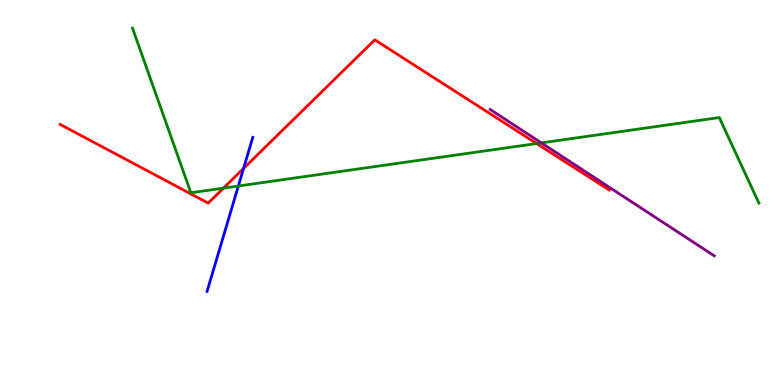[{'lines': ['blue', 'red'], 'intersections': [{'x': 3.14, 'y': 5.62}]}, {'lines': ['green', 'red'], 'intersections': [{'x': 2.88, 'y': 5.11}, {'x': 6.92, 'y': 6.27}]}, {'lines': ['purple', 'red'], 'intersections': []}, {'lines': ['blue', 'green'], 'intersections': [{'x': 3.08, 'y': 5.17}]}, {'lines': ['blue', 'purple'], 'intersections': []}, {'lines': ['green', 'purple'], 'intersections': [{'x': 6.98, 'y': 6.29}]}]